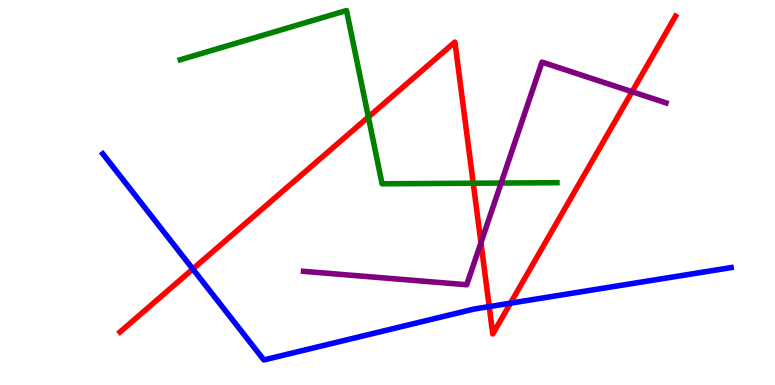[{'lines': ['blue', 'red'], 'intersections': [{'x': 2.49, 'y': 3.01}, {'x': 6.31, 'y': 2.04}, {'x': 6.59, 'y': 2.13}]}, {'lines': ['green', 'red'], 'intersections': [{'x': 4.75, 'y': 6.96}, {'x': 6.11, 'y': 5.24}]}, {'lines': ['purple', 'red'], 'intersections': [{'x': 6.21, 'y': 3.7}, {'x': 8.16, 'y': 7.62}]}, {'lines': ['blue', 'green'], 'intersections': []}, {'lines': ['blue', 'purple'], 'intersections': []}, {'lines': ['green', 'purple'], 'intersections': [{'x': 6.47, 'y': 5.25}]}]